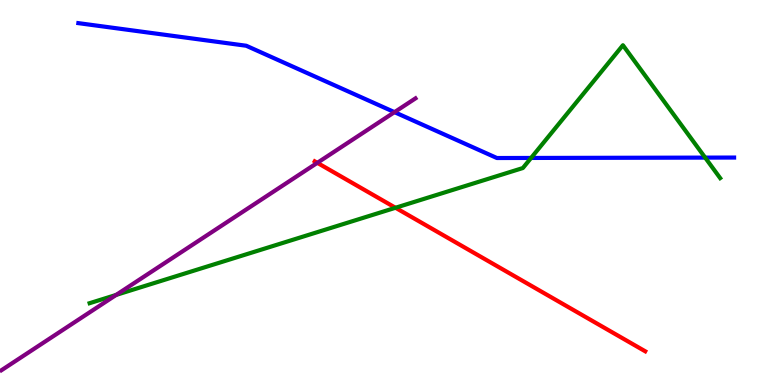[{'lines': ['blue', 'red'], 'intersections': []}, {'lines': ['green', 'red'], 'intersections': [{'x': 5.1, 'y': 4.6}]}, {'lines': ['purple', 'red'], 'intersections': [{'x': 4.09, 'y': 5.77}]}, {'lines': ['blue', 'green'], 'intersections': [{'x': 6.85, 'y': 5.9}, {'x': 9.1, 'y': 5.91}]}, {'lines': ['blue', 'purple'], 'intersections': [{'x': 5.09, 'y': 7.09}]}, {'lines': ['green', 'purple'], 'intersections': [{'x': 1.5, 'y': 2.34}]}]